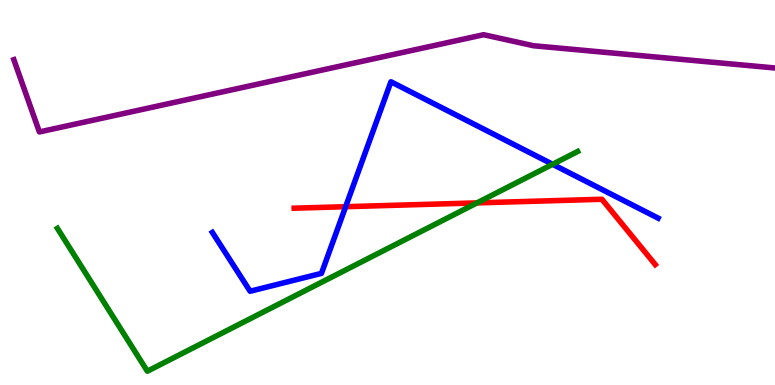[{'lines': ['blue', 'red'], 'intersections': [{'x': 4.46, 'y': 4.63}]}, {'lines': ['green', 'red'], 'intersections': [{'x': 6.15, 'y': 4.73}]}, {'lines': ['purple', 'red'], 'intersections': []}, {'lines': ['blue', 'green'], 'intersections': [{'x': 7.13, 'y': 5.73}]}, {'lines': ['blue', 'purple'], 'intersections': []}, {'lines': ['green', 'purple'], 'intersections': []}]